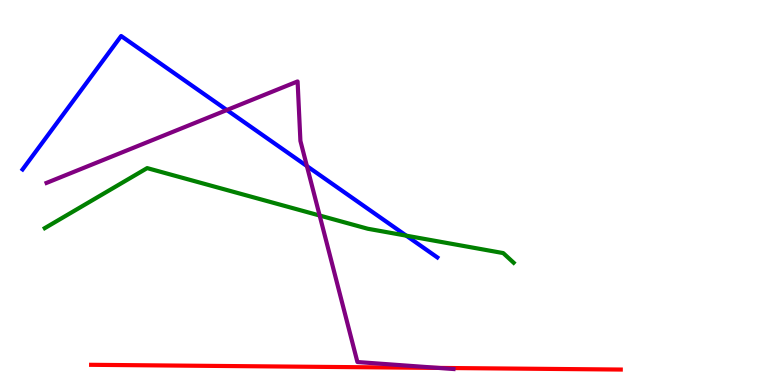[{'lines': ['blue', 'red'], 'intersections': []}, {'lines': ['green', 'red'], 'intersections': []}, {'lines': ['purple', 'red'], 'intersections': [{'x': 5.66, 'y': 0.444}]}, {'lines': ['blue', 'green'], 'intersections': [{'x': 5.24, 'y': 3.88}]}, {'lines': ['blue', 'purple'], 'intersections': [{'x': 2.93, 'y': 7.14}, {'x': 3.96, 'y': 5.69}]}, {'lines': ['green', 'purple'], 'intersections': [{'x': 4.12, 'y': 4.4}]}]